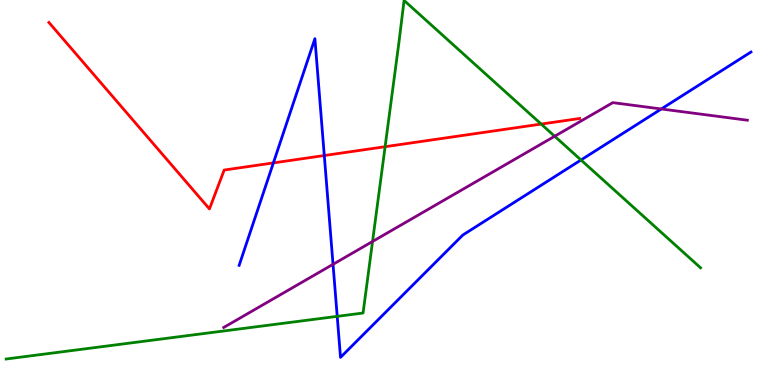[{'lines': ['blue', 'red'], 'intersections': [{'x': 3.53, 'y': 5.77}, {'x': 4.18, 'y': 5.96}]}, {'lines': ['green', 'red'], 'intersections': [{'x': 4.97, 'y': 6.19}, {'x': 6.98, 'y': 6.78}]}, {'lines': ['purple', 'red'], 'intersections': []}, {'lines': ['blue', 'green'], 'intersections': [{'x': 4.35, 'y': 1.78}, {'x': 7.5, 'y': 5.84}]}, {'lines': ['blue', 'purple'], 'intersections': [{'x': 4.3, 'y': 3.13}, {'x': 8.53, 'y': 7.17}]}, {'lines': ['green', 'purple'], 'intersections': [{'x': 4.81, 'y': 3.73}, {'x': 7.16, 'y': 6.46}]}]